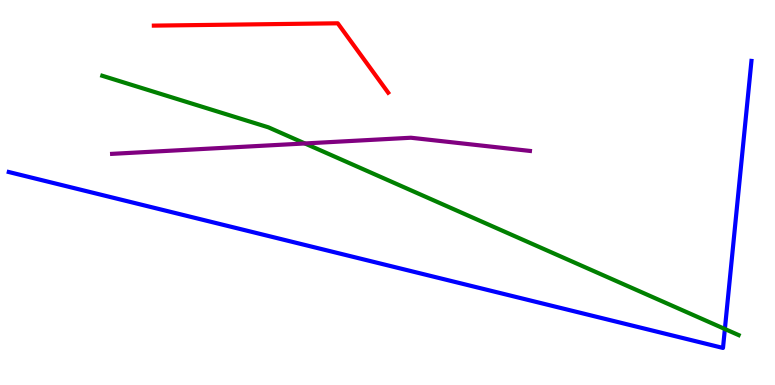[{'lines': ['blue', 'red'], 'intersections': []}, {'lines': ['green', 'red'], 'intersections': []}, {'lines': ['purple', 'red'], 'intersections': []}, {'lines': ['blue', 'green'], 'intersections': [{'x': 9.35, 'y': 1.45}]}, {'lines': ['blue', 'purple'], 'intersections': []}, {'lines': ['green', 'purple'], 'intersections': [{'x': 3.93, 'y': 6.27}]}]